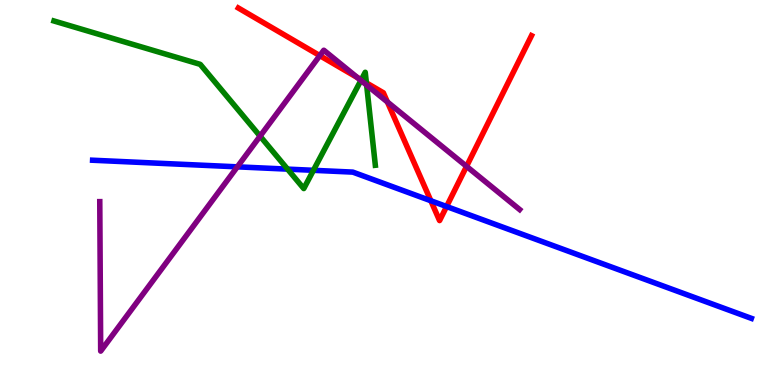[{'lines': ['blue', 'red'], 'intersections': [{'x': 5.56, 'y': 4.79}, {'x': 5.76, 'y': 4.64}]}, {'lines': ['green', 'red'], 'intersections': [{'x': 4.66, 'y': 7.93}, {'x': 4.73, 'y': 7.85}]}, {'lines': ['purple', 'red'], 'intersections': [{'x': 4.13, 'y': 8.56}, {'x': 4.61, 'y': 7.98}, {'x': 5.0, 'y': 7.35}, {'x': 6.02, 'y': 5.68}]}, {'lines': ['blue', 'green'], 'intersections': [{'x': 3.71, 'y': 5.61}, {'x': 4.04, 'y': 5.58}]}, {'lines': ['blue', 'purple'], 'intersections': [{'x': 3.06, 'y': 5.67}]}, {'lines': ['green', 'purple'], 'intersections': [{'x': 3.36, 'y': 6.46}, {'x': 4.66, 'y': 7.91}, {'x': 4.73, 'y': 7.79}]}]